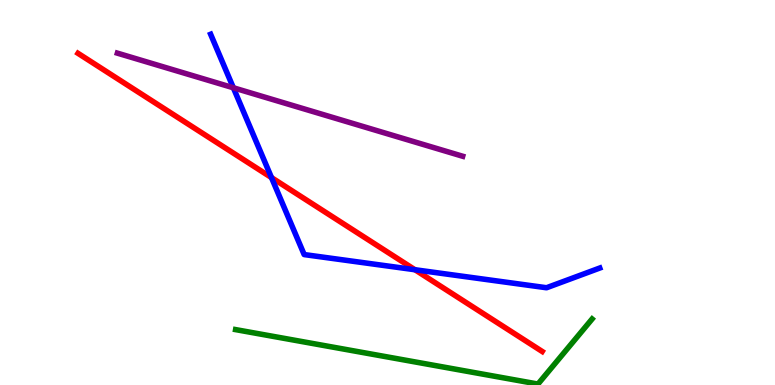[{'lines': ['blue', 'red'], 'intersections': [{'x': 3.5, 'y': 5.39}, {'x': 5.35, 'y': 2.99}]}, {'lines': ['green', 'red'], 'intersections': []}, {'lines': ['purple', 'red'], 'intersections': []}, {'lines': ['blue', 'green'], 'intersections': []}, {'lines': ['blue', 'purple'], 'intersections': [{'x': 3.01, 'y': 7.72}]}, {'lines': ['green', 'purple'], 'intersections': []}]